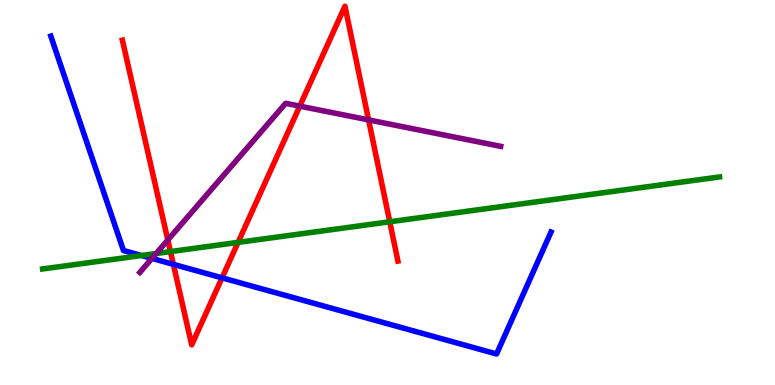[{'lines': ['blue', 'red'], 'intersections': [{'x': 2.24, 'y': 3.13}, {'x': 2.86, 'y': 2.78}]}, {'lines': ['green', 'red'], 'intersections': [{'x': 2.2, 'y': 3.47}, {'x': 3.07, 'y': 3.7}, {'x': 5.03, 'y': 4.24}]}, {'lines': ['purple', 'red'], 'intersections': [{'x': 2.17, 'y': 3.77}, {'x': 3.87, 'y': 7.24}, {'x': 4.76, 'y': 6.89}]}, {'lines': ['blue', 'green'], 'intersections': [{'x': 1.83, 'y': 3.36}]}, {'lines': ['blue', 'purple'], 'intersections': [{'x': 1.96, 'y': 3.29}]}, {'lines': ['green', 'purple'], 'intersections': [{'x': 2.01, 'y': 3.41}]}]